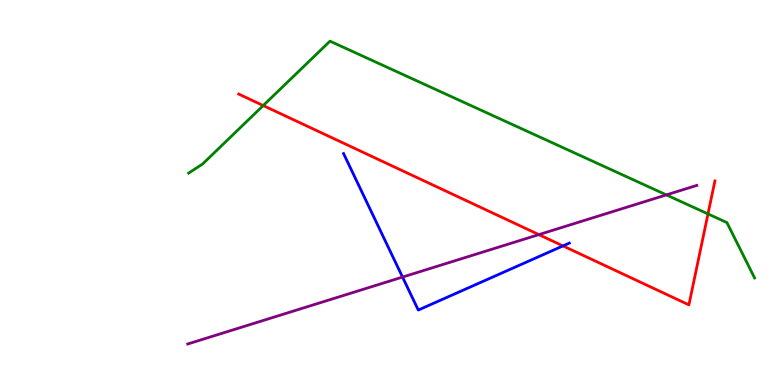[{'lines': ['blue', 'red'], 'intersections': [{'x': 7.26, 'y': 3.61}]}, {'lines': ['green', 'red'], 'intersections': [{'x': 3.4, 'y': 7.26}, {'x': 9.14, 'y': 4.44}]}, {'lines': ['purple', 'red'], 'intersections': [{'x': 6.95, 'y': 3.91}]}, {'lines': ['blue', 'green'], 'intersections': []}, {'lines': ['blue', 'purple'], 'intersections': [{'x': 5.19, 'y': 2.8}]}, {'lines': ['green', 'purple'], 'intersections': [{'x': 8.6, 'y': 4.94}]}]